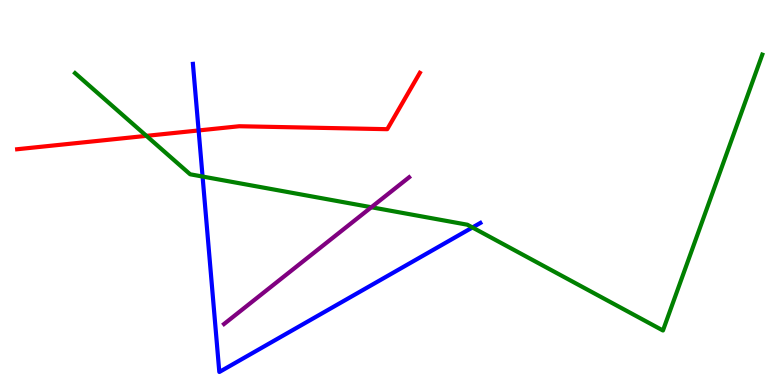[{'lines': ['blue', 'red'], 'intersections': [{'x': 2.56, 'y': 6.61}]}, {'lines': ['green', 'red'], 'intersections': [{'x': 1.89, 'y': 6.47}]}, {'lines': ['purple', 'red'], 'intersections': []}, {'lines': ['blue', 'green'], 'intersections': [{'x': 2.61, 'y': 5.41}, {'x': 6.1, 'y': 4.09}]}, {'lines': ['blue', 'purple'], 'intersections': []}, {'lines': ['green', 'purple'], 'intersections': [{'x': 4.79, 'y': 4.62}]}]